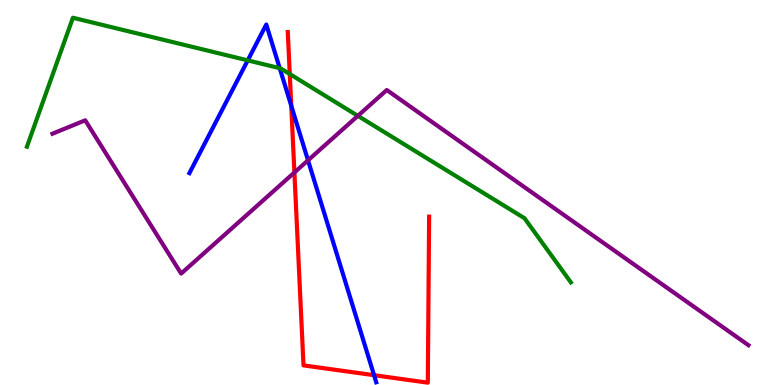[{'lines': ['blue', 'red'], 'intersections': [{'x': 3.76, 'y': 7.25}, {'x': 4.83, 'y': 0.255}]}, {'lines': ['green', 'red'], 'intersections': [{'x': 3.74, 'y': 8.08}]}, {'lines': ['purple', 'red'], 'intersections': [{'x': 3.8, 'y': 5.52}]}, {'lines': ['blue', 'green'], 'intersections': [{'x': 3.2, 'y': 8.43}, {'x': 3.61, 'y': 8.23}]}, {'lines': ['blue', 'purple'], 'intersections': [{'x': 3.97, 'y': 5.84}]}, {'lines': ['green', 'purple'], 'intersections': [{'x': 4.62, 'y': 6.99}]}]